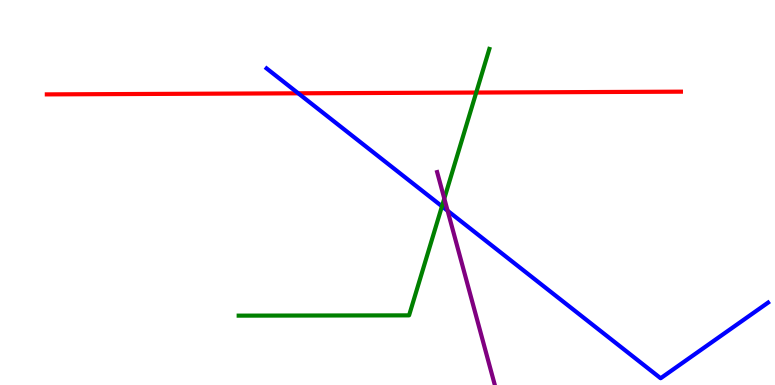[{'lines': ['blue', 'red'], 'intersections': [{'x': 3.85, 'y': 7.58}]}, {'lines': ['green', 'red'], 'intersections': [{'x': 6.14, 'y': 7.6}]}, {'lines': ['purple', 'red'], 'intersections': []}, {'lines': ['blue', 'green'], 'intersections': [{'x': 5.7, 'y': 4.64}]}, {'lines': ['blue', 'purple'], 'intersections': [{'x': 5.78, 'y': 4.53}]}, {'lines': ['green', 'purple'], 'intersections': [{'x': 5.73, 'y': 4.84}]}]